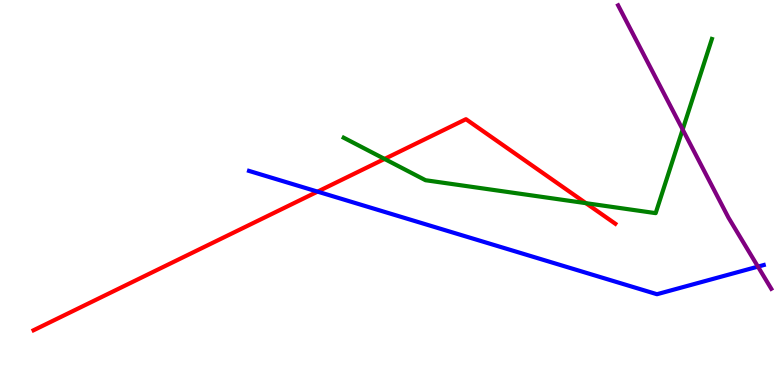[{'lines': ['blue', 'red'], 'intersections': [{'x': 4.1, 'y': 5.02}]}, {'lines': ['green', 'red'], 'intersections': [{'x': 4.96, 'y': 5.87}, {'x': 7.56, 'y': 4.72}]}, {'lines': ['purple', 'red'], 'intersections': []}, {'lines': ['blue', 'green'], 'intersections': []}, {'lines': ['blue', 'purple'], 'intersections': [{'x': 9.78, 'y': 3.07}]}, {'lines': ['green', 'purple'], 'intersections': [{'x': 8.81, 'y': 6.64}]}]